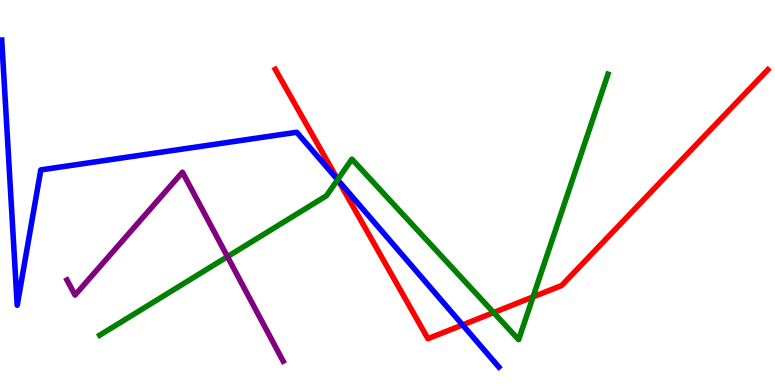[{'lines': ['blue', 'red'], 'intersections': [{'x': 4.36, 'y': 5.31}, {'x': 5.97, 'y': 1.56}]}, {'lines': ['green', 'red'], 'intersections': [{'x': 4.36, 'y': 5.34}, {'x': 6.37, 'y': 1.88}, {'x': 6.88, 'y': 2.29}]}, {'lines': ['purple', 'red'], 'intersections': []}, {'lines': ['blue', 'green'], 'intersections': [{'x': 4.36, 'y': 5.33}]}, {'lines': ['blue', 'purple'], 'intersections': []}, {'lines': ['green', 'purple'], 'intersections': [{'x': 2.93, 'y': 3.33}]}]